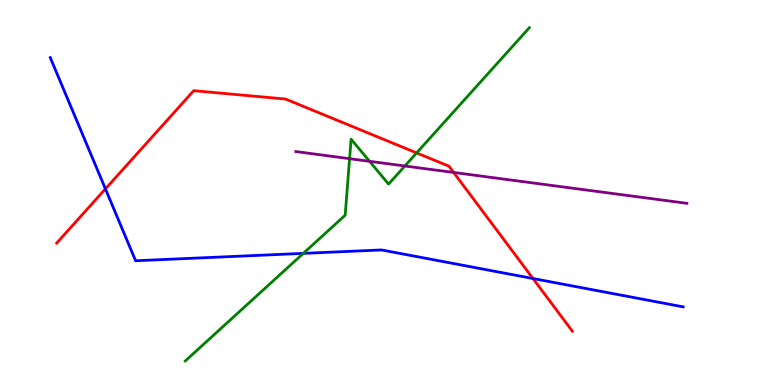[{'lines': ['blue', 'red'], 'intersections': [{'x': 1.36, 'y': 5.09}, {'x': 6.88, 'y': 2.77}]}, {'lines': ['green', 'red'], 'intersections': [{'x': 5.38, 'y': 6.03}]}, {'lines': ['purple', 'red'], 'intersections': [{'x': 5.85, 'y': 5.52}]}, {'lines': ['blue', 'green'], 'intersections': [{'x': 3.91, 'y': 3.42}]}, {'lines': ['blue', 'purple'], 'intersections': []}, {'lines': ['green', 'purple'], 'intersections': [{'x': 4.51, 'y': 5.88}, {'x': 4.77, 'y': 5.81}, {'x': 5.22, 'y': 5.69}]}]